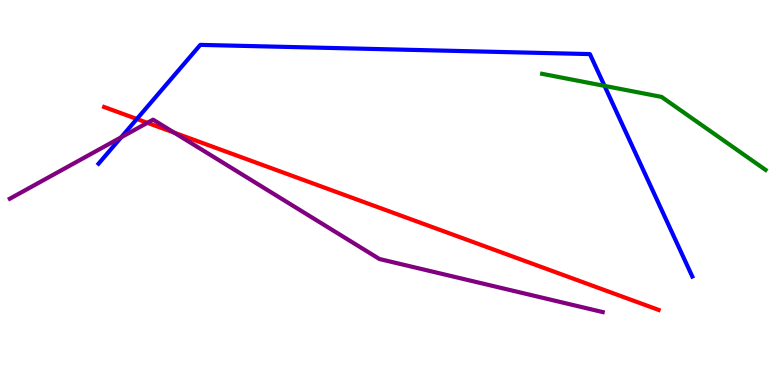[{'lines': ['blue', 'red'], 'intersections': [{'x': 1.77, 'y': 6.91}]}, {'lines': ['green', 'red'], 'intersections': []}, {'lines': ['purple', 'red'], 'intersections': [{'x': 1.9, 'y': 6.81}, {'x': 2.25, 'y': 6.56}]}, {'lines': ['blue', 'green'], 'intersections': [{'x': 7.8, 'y': 7.77}]}, {'lines': ['blue', 'purple'], 'intersections': [{'x': 1.56, 'y': 6.43}]}, {'lines': ['green', 'purple'], 'intersections': []}]